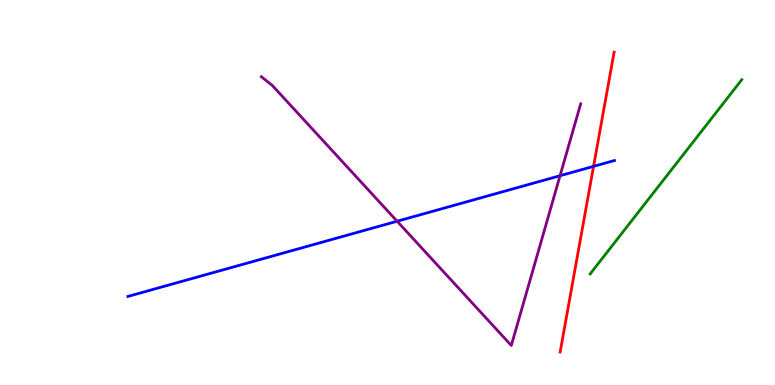[{'lines': ['blue', 'red'], 'intersections': [{'x': 7.66, 'y': 5.68}]}, {'lines': ['green', 'red'], 'intersections': []}, {'lines': ['purple', 'red'], 'intersections': []}, {'lines': ['blue', 'green'], 'intersections': []}, {'lines': ['blue', 'purple'], 'intersections': [{'x': 5.12, 'y': 4.25}, {'x': 7.23, 'y': 5.44}]}, {'lines': ['green', 'purple'], 'intersections': []}]